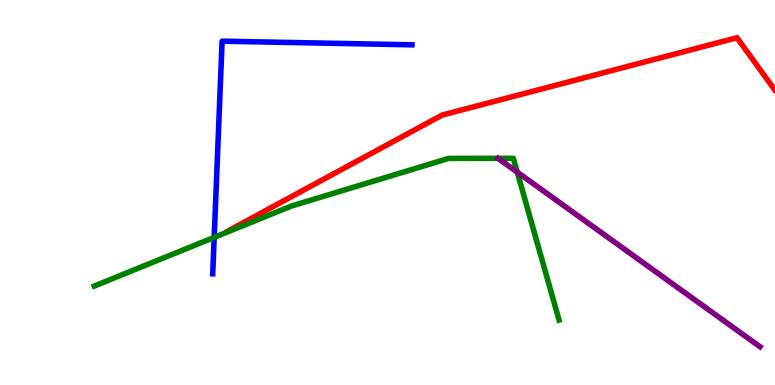[{'lines': ['blue', 'red'], 'intersections': []}, {'lines': ['green', 'red'], 'intersections': []}, {'lines': ['purple', 'red'], 'intersections': []}, {'lines': ['blue', 'green'], 'intersections': [{'x': 2.76, 'y': 3.83}]}, {'lines': ['blue', 'purple'], 'intersections': []}, {'lines': ['green', 'purple'], 'intersections': [{'x': 6.67, 'y': 5.53}]}]